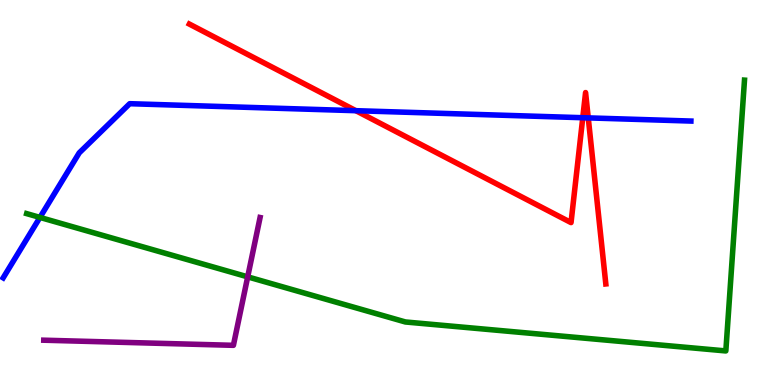[{'lines': ['blue', 'red'], 'intersections': [{'x': 4.59, 'y': 7.12}, {'x': 7.52, 'y': 6.94}, {'x': 7.59, 'y': 6.94}]}, {'lines': ['green', 'red'], 'intersections': []}, {'lines': ['purple', 'red'], 'intersections': []}, {'lines': ['blue', 'green'], 'intersections': [{'x': 0.515, 'y': 4.35}]}, {'lines': ['blue', 'purple'], 'intersections': []}, {'lines': ['green', 'purple'], 'intersections': [{'x': 3.2, 'y': 2.81}]}]